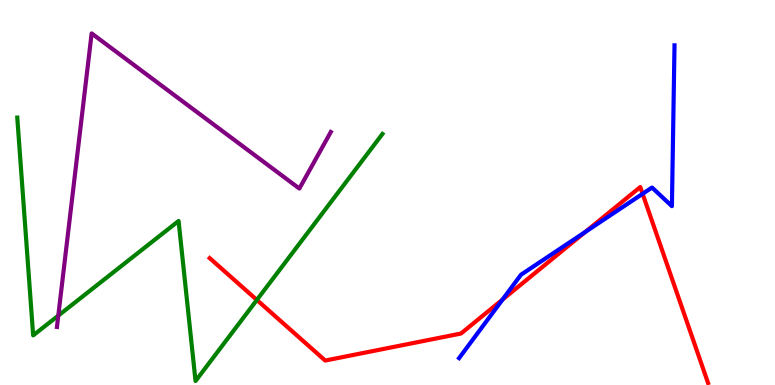[{'lines': ['blue', 'red'], 'intersections': [{'x': 6.48, 'y': 2.22}, {'x': 7.55, 'y': 3.98}, {'x': 8.29, 'y': 4.97}]}, {'lines': ['green', 'red'], 'intersections': [{'x': 3.31, 'y': 2.21}]}, {'lines': ['purple', 'red'], 'intersections': []}, {'lines': ['blue', 'green'], 'intersections': []}, {'lines': ['blue', 'purple'], 'intersections': []}, {'lines': ['green', 'purple'], 'intersections': [{'x': 0.752, 'y': 1.8}]}]